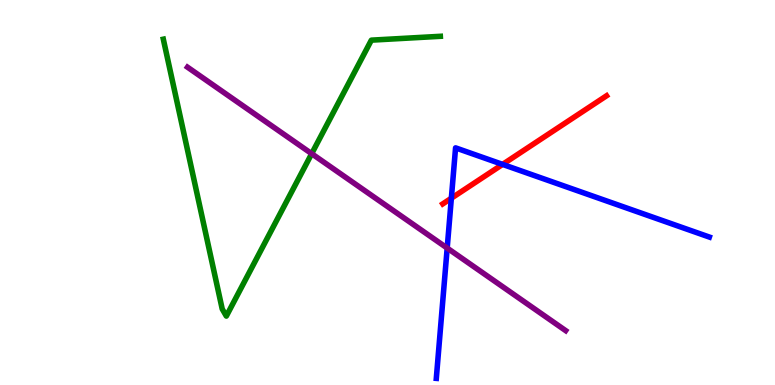[{'lines': ['blue', 'red'], 'intersections': [{'x': 5.82, 'y': 4.85}, {'x': 6.49, 'y': 5.73}]}, {'lines': ['green', 'red'], 'intersections': []}, {'lines': ['purple', 'red'], 'intersections': []}, {'lines': ['blue', 'green'], 'intersections': []}, {'lines': ['blue', 'purple'], 'intersections': [{'x': 5.77, 'y': 3.56}]}, {'lines': ['green', 'purple'], 'intersections': [{'x': 4.02, 'y': 6.01}]}]